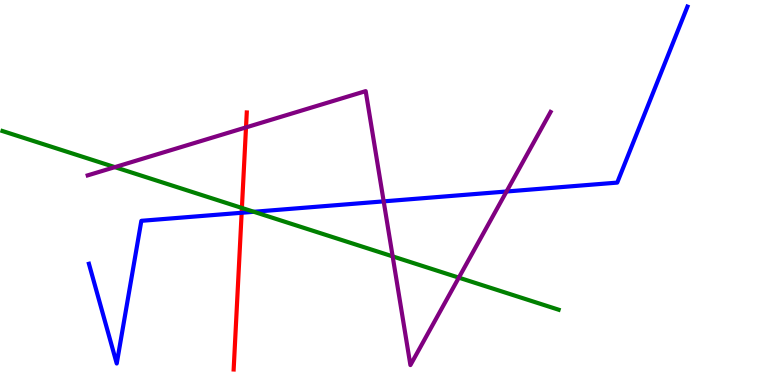[{'lines': ['blue', 'red'], 'intersections': [{'x': 3.12, 'y': 4.47}]}, {'lines': ['green', 'red'], 'intersections': [{'x': 3.12, 'y': 4.6}]}, {'lines': ['purple', 'red'], 'intersections': [{'x': 3.17, 'y': 6.69}]}, {'lines': ['blue', 'green'], 'intersections': [{'x': 3.28, 'y': 4.5}]}, {'lines': ['blue', 'purple'], 'intersections': [{'x': 4.95, 'y': 4.77}, {'x': 6.54, 'y': 5.03}]}, {'lines': ['green', 'purple'], 'intersections': [{'x': 1.48, 'y': 5.66}, {'x': 5.07, 'y': 3.34}, {'x': 5.92, 'y': 2.79}]}]